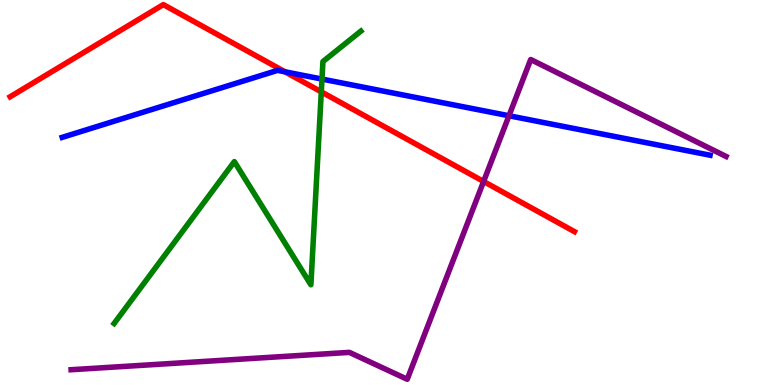[{'lines': ['blue', 'red'], 'intersections': [{'x': 3.68, 'y': 8.13}]}, {'lines': ['green', 'red'], 'intersections': [{'x': 4.15, 'y': 7.61}]}, {'lines': ['purple', 'red'], 'intersections': [{'x': 6.24, 'y': 5.29}]}, {'lines': ['blue', 'green'], 'intersections': [{'x': 4.15, 'y': 7.95}]}, {'lines': ['blue', 'purple'], 'intersections': [{'x': 6.57, 'y': 6.99}]}, {'lines': ['green', 'purple'], 'intersections': []}]